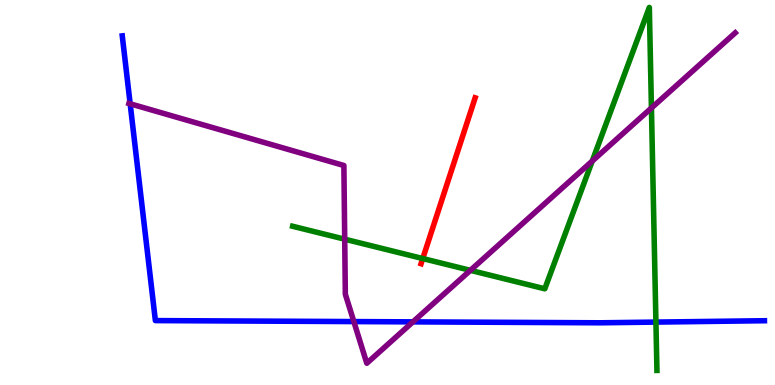[{'lines': ['blue', 'red'], 'intersections': []}, {'lines': ['green', 'red'], 'intersections': [{'x': 5.45, 'y': 3.28}]}, {'lines': ['purple', 'red'], 'intersections': []}, {'lines': ['blue', 'green'], 'intersections': [{'x': 8.46, 'y': 1.63}]}, {'lines': ['blue', 'purple'], 'intersections': [{'x': 1.68, 'y': 7.3}, {'x': 4.57, 'y': 1.65}, {'x': 5.33, 'y': 1.64}]}, {'lines': ['green', 'purple'], 'intersections': [{'x': 4.45, 'y': 3.79}, {'x': 6.07, 'y': 2.98}, {'x': 7.64, 'y': 5.82}, {'x': 8.41, 'y': 7.2}]}]